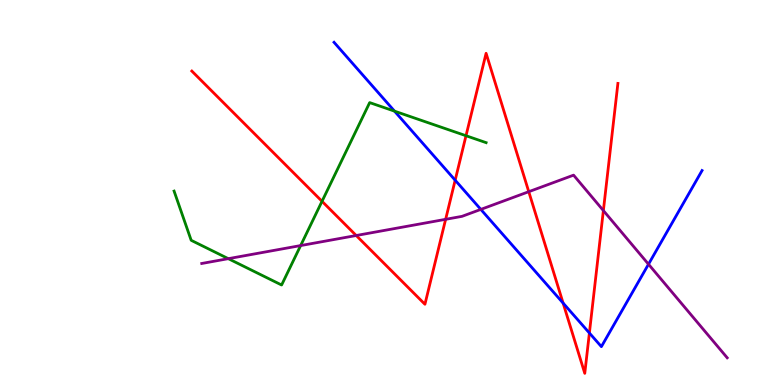[{'lines': ['blue', 'red'], 'intersections': [{'x': 5.87, 'y': 5.32}, {'x': 7.27, 'y': 2.13}, {'x': 7.6, 'y': 1.35}]}, {'lines': ['green', 'red'], 'intersections': [{'x': 4.16, 'y': 4.77}, {'x': 6.01, 'y': 6.47}]}, {'lines': ['purple', 'red'], 'intersections': [{'x': 4.6, 'y': 3.88}, {'x': 5.75, 'y': 4.3}, {'x': 6.82, 'y': 5.02}, {'x': 7.79, 'y': 4.53}]}, {'lines': ['blue', 'green'], 'intersections': [{'x': 5.09, 'y': 7.11}]}, {'lines': ['blue', 'purple'], 'intersections': [{'x': 6.2, 'y': 4.56}, {'x': 8.37, 'y': 3.14}]}, {'lines': ['green', 'purple'], 'intersections': [{'x': 2.95, 'y': 3.28}, {'x': 3.88, 'y': 3.62}]}]